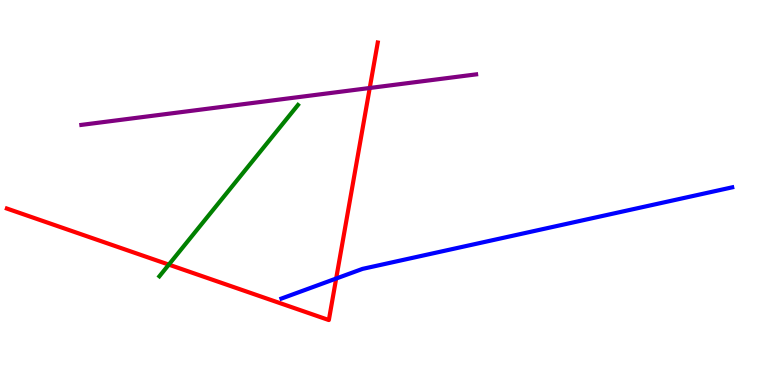[{'lines': ['blue', 'red'], 'intersections': [{'x': 4.34, 'y': 2.77}]}, {'lines': ['green', 'red'], 'intersections': [{'x': 2.18, 'y': 3.13}]}, {'lines': ['purple', 'red'], 'intersections': [{'x': 4.77, 'y': 7.71}]}, {'lines': ['blue', 'green'], 'intersections': []}, {'lines': ['blue', 'purple'], 'intersections': []}, {'lines': ['green', 'purple'], 'intersections': []}]